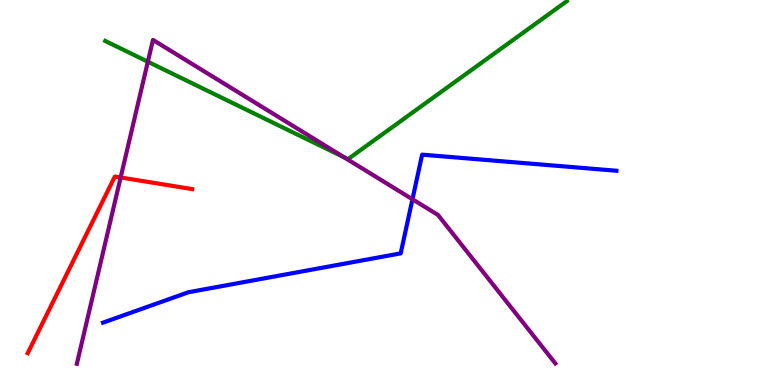[{'lines': ['blue', 'red'], 'intersections': []}, {'lines': ['green', 'red'], 'intersections': []}, {'lines': ['purple', 'red'], 'intersections': [{'x': 1.56, 'y': 5.39}]}, {'lines': ['blue', 'green'], 'intersections': []}, {'lines': ['blue', 'purple'], 'intersections': [{'x': 5.32, 'y': 4.82}]}, {'lines': ['green', 'purple'], 'intersections': [{'x': 1.91, 'y': 8.4}, {'x': 4.44, 'y': 5.91}]}]